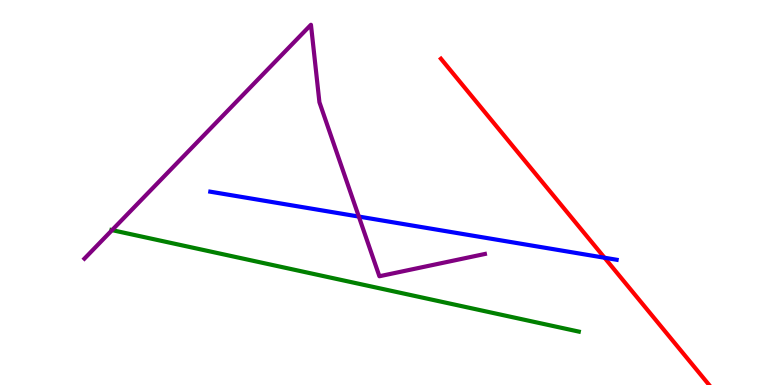[{'lines': ['blue', 'red'], 'intersections': [{'x': 7.8, 'y': 3.31}]}, {'lines': ['green', 'red'], 'intersections': []}, {'lines': ['purple', 'red'], 'intersections': []}, {'lines': ['blue', 'green'], 'intersections': []}, {'lines': ['blue', 'purple'], 'intersections': [{'x': 4.63, 'y': 4.37}]}, {'lines': ['green', 'purple'], 'intersections': [{'x': 1.45, 'y': 4.02}]}]